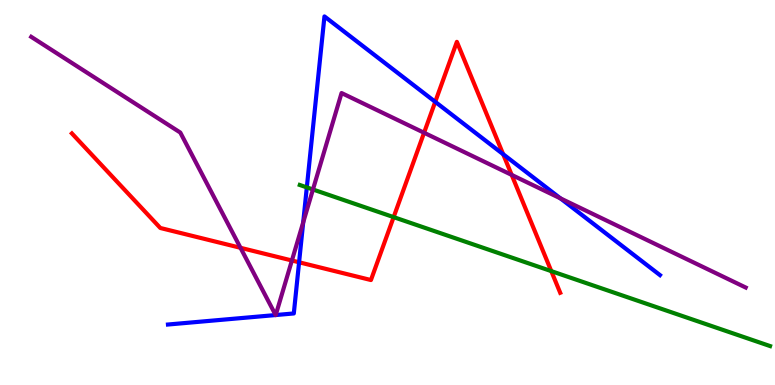[{'lines': ['blue', 'red'], 'intersections': [{'x': 3.86, 'y': 3.19}, {'x': 5.62, 'y': 7.35}, {'x': 6.49, 'y': 5.99}]}, {'lines': ['green', 'red'], 'intersections': [{'x': 5.08, 'y': 4.36}, {'x': 7.11, 'y': 2.96}]}, {'lines': ['purple', 'red'], 'intersections': [{'x': 3.1, 'y': 3.56}, {'x': 3.77, 'y': 3.23}, {'x': 5.47, 'y': 6.55}, {'x': 6.6, 'y': 5.46}]}, {'lines': ['blue', 'green'], 'intersections': [{'x': 3.96, 'y': 5.13}]}, {'lines': ['blue', 'purple'], 'intersections': [{'x': 3.56, 'y': 1.82}, {'x': 3.56, 'y': 1.82}, {'x': 3.91, 'y': 4.22}, {'x': 7.23, 'y': 4.85}]}, {'lines': ['green', 'purple'], 'intersections': [{'x': 4.04, 'y': 5.08}]}]